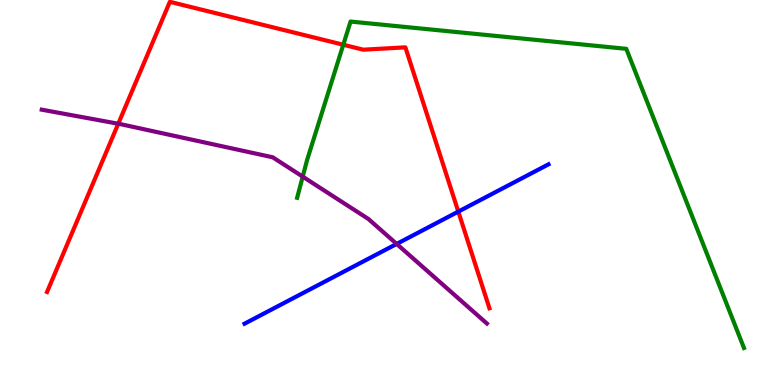[{'lines': ['blue', 'red'], 'intersections': [{'x': 5.91, 'y': 4.5}]}, {'lines': ['green', 'red'], 'intersections': [{'x': 4.43, 'y': 8.84}]}, {'lines': ['purple', 'red'], 'intersections': [{'x': 1.53, 'y': 6.79}]}, {'lines': ['blue', 'green'], 'intersections': []}, {'lines': ['blue', 'purple'], 'intersections': [{'x': 5.12, 'y': 3.66}]}, {'lines': ['green', 'purple'], 'intersections': [{'x': 3.91, 'y': 5.41}]}]